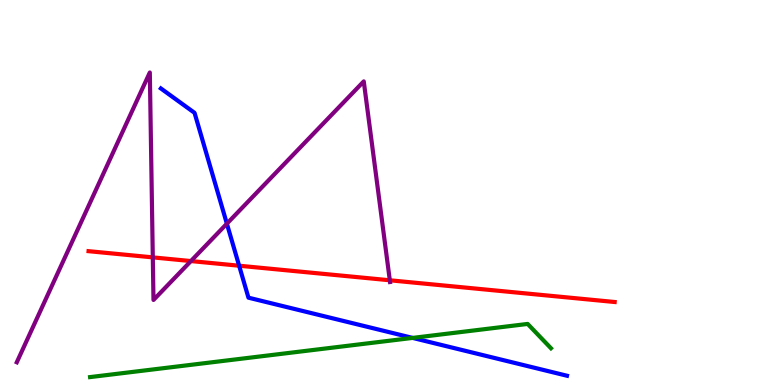[{'lines': ['blue', 'red'], 'intersections': [{'x': 3.09, 'y': 3.1}]}, {'lines': ['green', 'red'], 'intersections': []}, {'lines': ['purple', 'red'], 'intersections': [{'x': 1.97, 'y': 3.31}, {'x': 2.46, 'y': 3.22}, {'x': 5.03, 'y': 2.72}]}, {'lines': ['blue', 'green'], 'intersections': [{'x': 5.32, 'y': 1.22}]}, {'lines': ['blue', 'purple'], 'intersections': [{'x': 2.93, 'y': 4.19}]}, {'lines': ['green', 'purple'], 'intersections': []}]